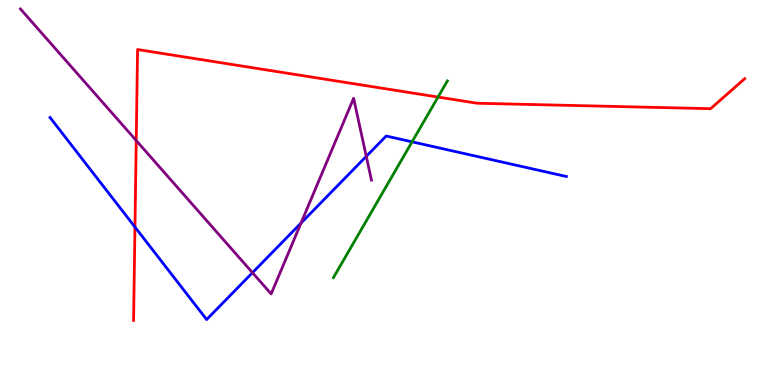[{'lines': ['blue', 'red'], 'intersections': [{'x': 1.74, 'y': 4.1}]}, {'lines': ['green', 'red'], 'intersections': [{'x': 5.65, 'y': 7.48}]}, {'lines': ['purple', 'red'], 'intersections': [{'x': 1.76, 'y': 6.35}]}, {'lines': ['blue', 'green'], 'intersections': [{'x': 5.32, 'y': 6.32}]}, {'lines': ['blue', 'purple'], 'intersections': [{'x': 3.26, 'y': 2.92}, {'x': 3.88, 'y': 4.21}, {'x': 4.73, 'y': 5.94}]}, {'lines': ['green', 'purple'], 'intersections': []}]